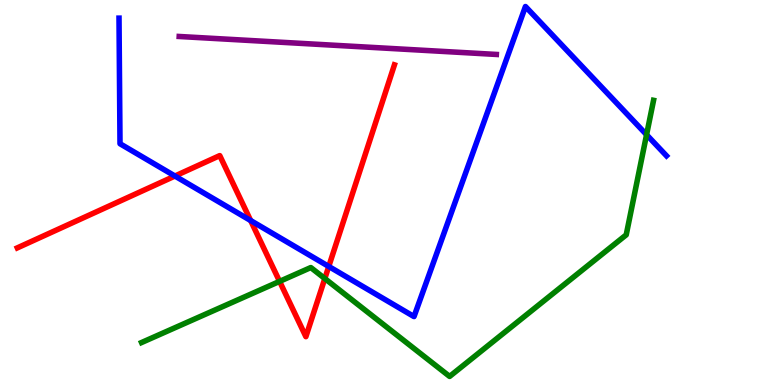[{'lines': ['blue', 'red'], 'intersections': [{'x': 2.26, 'y': 5.43}, {'x': 3.23, 'y': 4.27}, {'x': 4.24, 'y': 3.08}]}, {'lines': ['green', 'red'], 'intersections': [{'x': 3.61, 'y': 2.69}, {'x': 4.19, 'y': 2.77}]}, {'lines': ['purple', 'red'], 'intersections': []}, {'lines': ['blue', 'green'], 'intersections': [{'x': 8.34, 'y': 6.5}]}, {'lines': ['blue', 'purple'], 'intersections': []}, {'lines': ['green', 'purple'], 'intersections': []}]